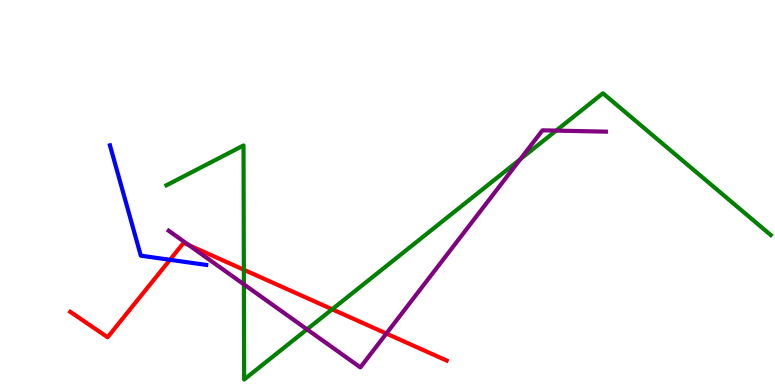[{'lines': ['blue', 'red'], 'intersections': [{'x': 2.19, 'y': 3.25}]}, {'lines': ['green', 'red'], 'intersections': [{'x': 3.15, 'y': 2.99}, {'x': 4.29, 'y': 1.97}]}, {'lines': ['purple', 'red'], 'intersections': [{'x': 2.44, 'y': 3.63}, {'x': 4.99, 'y': 1.34}]}, {'lines': ['blue', 'green'], 'intersections': []}, {'lines': ['blue', 'purple'], 'intersections': []}, {'lines': ['green', 'purple'], 'intersections': [{'x': 3.15, 'y': 2.61}, {'x': 3.96, 'y': 1.45}, {'x': 6.71, 'y': 5.86}, {'x': 7.18, 'y': 6.61}]}]